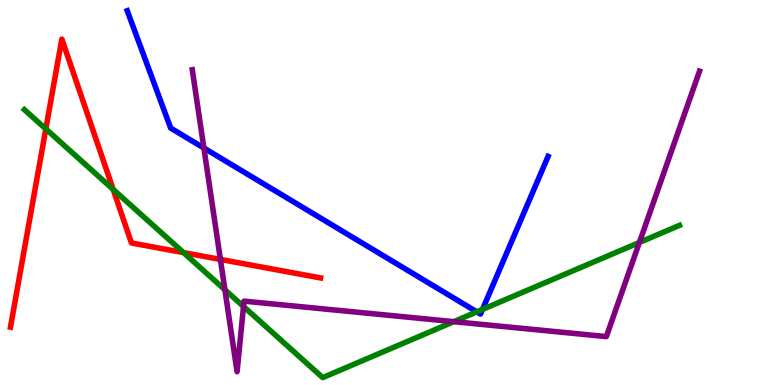[{'lines': ['blue', 'red'], 'intersections': []}, {'lines': ['green', 'red'], 'intersections': [{'x': 0.591, 'y': 6.65}, {'x': 1.46, 'y': 5.08}, {'x': 2.37, 'y': 3.44}]}, {'lines': ['purple', 'red'], 'intersections': [{'x': 2.84, 'y': 3.26}]}, {'lines': ['blue', 'green'], 'intersections': [{'x': 6.15, 'y': 1.9}, {'x': 6.23, 'y': 1.96}]}, {'lines': ['blue', 'purple'], 'intersections': [{'x': 2.63, 'y': 6.16}]}, {'lines': ['green', 'purple'], 'intersections': [{'x': 2.9, 'y': 2.47}, {'x': 3.14, 'y': 2.04}, {'x': 5.86, 'y': 1.65}, {'x': 8.25, 'y': 3.7}]}]